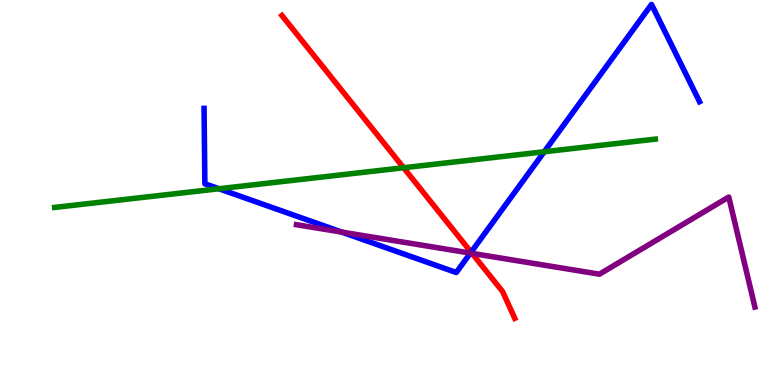[{'lines': ['blue', 'red'], 'intersections': [{'x': 6.08, 'y': 3.45}]}, {'lines': ['green', 'red'], 'intersections': [{'x': 5.21, 'y': 5.64}]}, {'lines': ['purple', 'red'], 'intersections': [{'x': 6.09, 'y': 3.42}]}, {'lines': ['blue', 'green'], 'intersections': [{'x': 2.83, 'y': 5.1}, {'x': 7.02, 'y': 6.06}]}, {'lines': ['blue', 'purple'], 'intersections': [{'x': 4.41, 'y': 3.97}, {'x': 6.07, 'y': 3.43}]}, {'lines': ['green', 'purple'], 'intersections': []}]